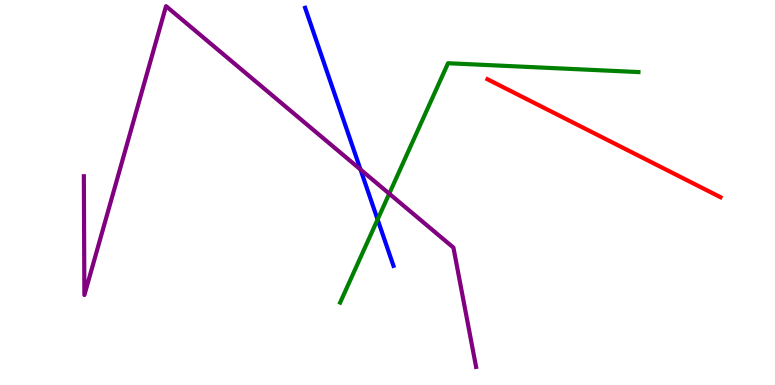[{'lines': ['blue', 'red'], 'intersections': []}, {'lines': ['green', 'red'], 'intersections': []}, {'lines': ['purple', 'red'], 'intersections': []}, {'lines': ['blue', 'green'], 'intersections': [{'x': 4.87, 'y': 4.3}]}, {'lines': ['blue', 'purple'], 'intersections': [{'x': 4.65, 'y': 5.6}]}, {'lines': ['green', 'purple'], 'intersections': [{'x': 5.02, 'y': 4.97}]}]